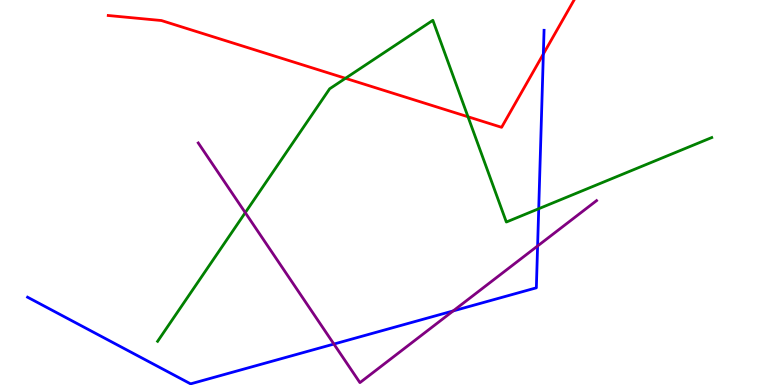[{'lines': ['blue', 'red'], 'intersections': [{'x': 7.01, 'y': 8.6}]}, {'lines': ['green', 'red'], 'intersections': [{'x': 4.46, 'y': 7.97}, {'x': 6.04, 'y': 6.97}]}, {'lines': ['purple', 'red'], 'intersections': []}, {'lines': ['blue', 'green'], 'intersections': [{'x': 6.95, 'y': 4.58}]}, {'lines': ['blue', 'purple'], 'intersections': [{'x': 4.31, 'y': 1.06}, {'x': 5.85, 'y': 1.92}, {'x': 6.94, 'y': 3.61}]}, {'lines': ['green', 'purple'], 'intersections': [{'x': 3.16, 'y': 4.48}]}]